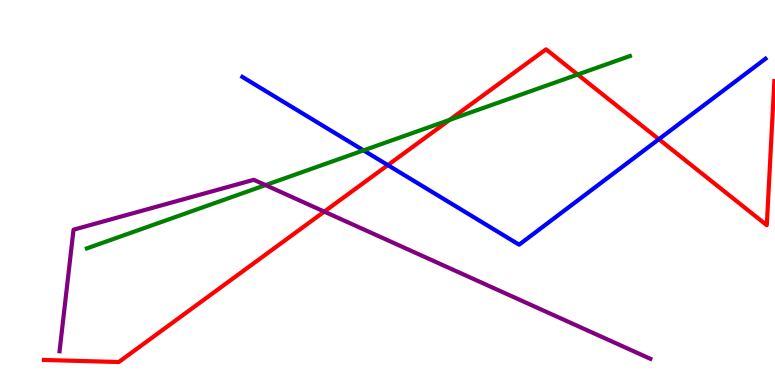[{'lines': ['blue', 'red'], 'intersections': [{'x': 5.0, 'y': 5.71}, {'x': 8.5, 'y': 6.38}]}, {'lines': ['green', 'red'], 'intersections': [{'x': 5.8, 'y': 6.89}, {'x': 7.45, 'y': 8.06}]}, {'lines': ['purple', 'red'], 'intersections': [{'x': 4.18, 'y': 4.5}]}, {'lines': ['blue', 'green'], 'intersections': [{'x': 4.69, 'y': 6.09}]}, {'lines': ['blue', 'purple'], 'intersections': []}, {'lines': ['green', 'purple'], 'intersections': [{'x': 3.43, 'y': 5.19}]}]